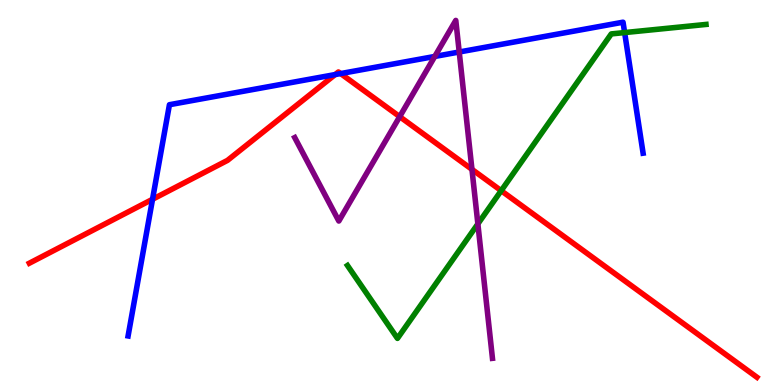[{'lines': ['blue', 'red'], 'intersections': [{'x': 1.97, 'y': 4.82}, {'x': 4.32, 'y': 8.06}, {'x': 4.4, 'y': 8.09}]}, {'lines': ['green', 'red'], 'intersections': [{'x': 6.47, 'y': 5.05}]}, {'lines': ['purple', 'red'], 'intersections': [{'x': 5.16, 'y': 6.97}, {'x': 6.09, 'y': 5.6}]}, {'lines': ['blue', 'green'], 'intersections': [{'x': 8.06, 'y': 9.15}]}, {'lines': ['blue', 'purple'], 'intersections': [{'x': 5.61, 'y': 8.53}, {'x': 5.93, 'y': 8.65}]}, {'lines': ['green', 'purple'], 'intersections': [{'x': 6.17, 'y': 4.18}]}]